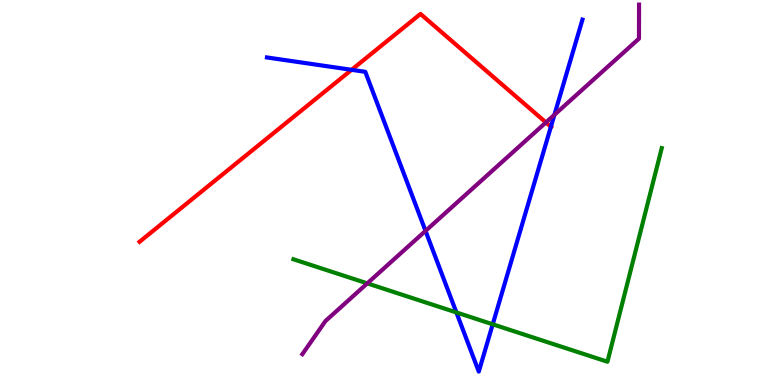[{'lines': ['blue', 'red'], 'intersections': [{'x': 4.54, 'y': 8.19}, {'x': 7.11, 'y': 6.71}]}, {'lines': ['green', 'red'], 'intersections': []}, {'lines': ['purple', 'red'], 'intersections': [{'x': 7.04, 'y': 6.82}]}, {'lines': ['blue', 'green'], 'intersections': [{'x': 5.89, 'y': 1.88}, {'x': 6.36, 'y': 1.58}]}, {'lines': ['blue', 'purple'], 'intersections': [{'x': 5.49, 'y': 4.0}, {'x': 7.15, 'y': 7.02}]}, {'lines': ['green', 'purple'], 'intersections': [{'x': 4.74, 'y': 2.64}]}]